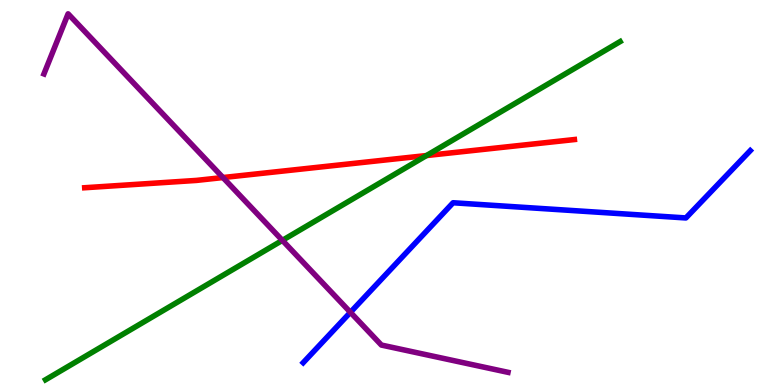[{'lines': ['blue', 'red'], 'intersections': []}, {'lines': ['green', 'red'], 'intersections': [{'x': 5.5, 'y': 5.96}]}, {'lines': ['purple', 'red'], 'intersections': [{'x': 2.88, 'y': 5.39}]}, {'lines': ['blue', 'green'], 'intersections': []}, {'lines': ['blue', 'purple'], 'intersections': [{'x': 4.52, 'y': 1.89}]}, {'lines': ['green', 'purple'], 'intersections': [{'x': 3.64, 'y': 3.76}]}]